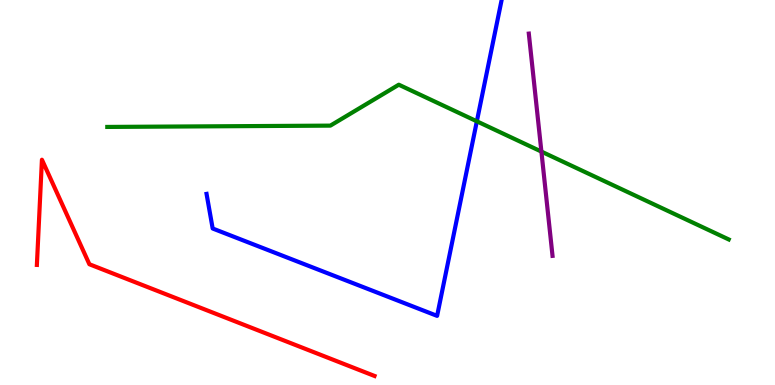[{'lines': ['blue', 'red'], 'intersections': []}, {'lines': ['green', 'red'], 'intersections': []}, {'lines': ['purple', 'red'], 'intersections': []}, {'lines': ['blue', 'green'], 'intersections': [{'x': 6.15, 'y': 6.85}]}, {'lines': ['blue', 'purple'], 'intersections': []}, {'lines': ['green', 'purple'], 'intersections': [{'x': 6.99, 'y': 6.06}]}]